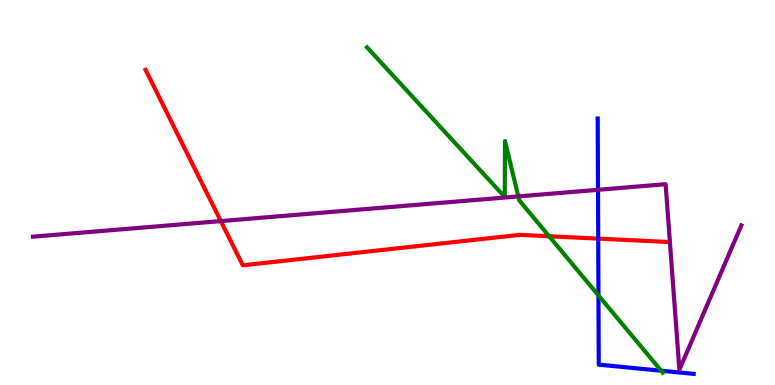[{'lines': ['blue', 'red'], 'intersections': [{'x': 7.72, 'y': 3.8}]}, {'lines': ['green', 'red'], 'intersections': [{'x': 7.09, 'y': 3.86}]}, {'lines': ['purple', 'red'], 'intersections': [{'x': 2.85, 'y': 4.26}]}, {'lines': ['blue', 'green'], 'intersections': [{'x': 7.72, 'y': 2.33}, {'x': 8.53, 'y': 0.371}]}, {'lines': ['blue', 'purple'], 'intersections': [{'x': 7.72, 'y': 5.07}]}, {'lines': ['green', 'purple'], 'intersections': [{'x': 6.69, 'y': 4.9}]}]